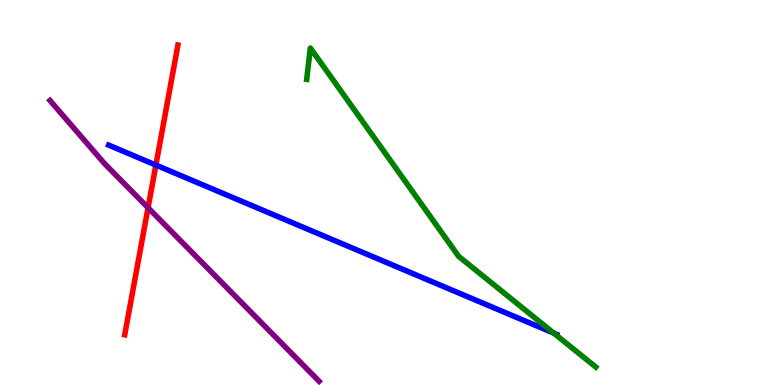[{'lines': ['blue', 'red'], 'intersections': [{'x': 2.01, 'y': 5.71}]}, {'lines': ['green', 'red'], 'intersections': []}, {'lines': ['purple', 'red'], 'intersections': [{'x': 1.91, 'y': 4.6}]}, {'lines': ['blue', 'green'], 'intersections': [{'x': 7.14, 'y': 1.35}]}, {'lines': ['blue', 'purple'], 'intersections': []}, {'lines': ['green', 'purple'], 'intersections': []}]